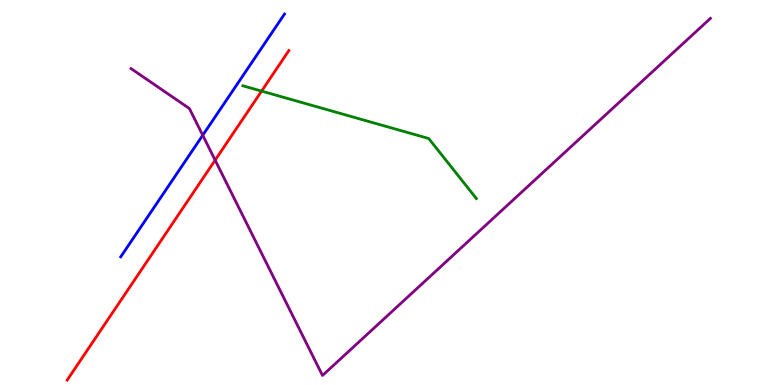[{'lines': ['blue', 'red'], 'intersections': []}, {'lines': ['green', 'red'], 'intersections': [{'x': 3.38, 'y': 7.63}]}, {'lines': ['purple', 'red'], 'intersections': [{'x': 2.78, 'y': 5.84}]}, {'lines': ['blue', 'green'], 'intersections': []}, {'lines': ['blue', 'purple'], 'intersections': [{'x': 2.62, 'y': 6.49}]}, {'lines': ['green', 'purple'], 'intersections': []}]